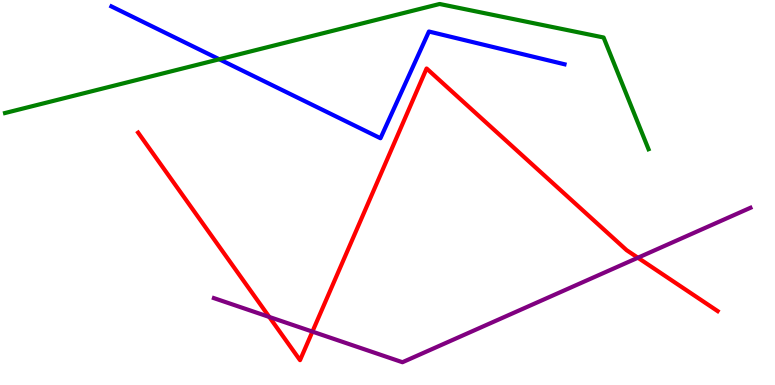[{'lines': ['blue', 'red'], 'intersections': []}, {'lines': ['green', 'red'], 'intersections': []}, {'lines': ['purple', 'red'], 'intersections': [{'x': 3.47, 'y': 1.77}, {'x': 4.03, 'y': 1.39}, {'x': 8.23, 'y': 3.31}]}, {'lines': ['blue', 'green'], 'intersections': [{'x': 2.83, 'y': 8.46}]}, {'lines': ['blue', 'purple'], 'intersections': []}, {'lines': ['green', 'purple'], 'intersections': []}]